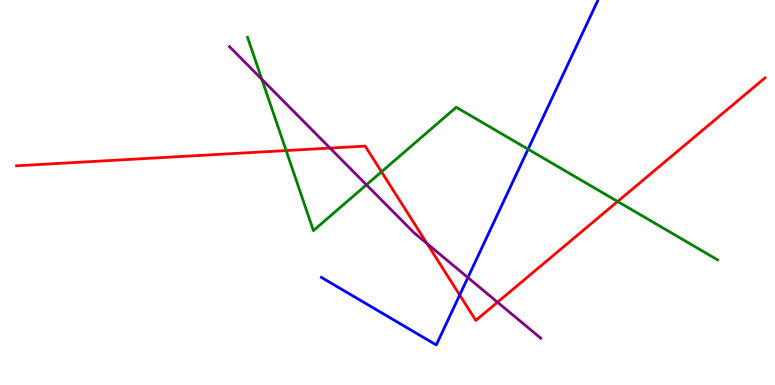[{'lines': ['blue', 'red'], 'intersections': [{'x': 5.93, 'y': 2.34}]}, {'lines': ['green', 'red'], 'intersections': [{'x': 3.69, 'y': 6.09}, {'x': 4.92, 'y': 5.54}, {'x': 7.97, 'y': 4.77}]}, {'lines': ['purple', 'red'], 'intersections': [{'x': 4.26, 'y': 6.15}, {'x': 5.51, 'y': 3.67}, {'x': 6.42, 'y': 2.15}]}, {'lines': ['blue', 'green'], 'intersections': [{'x': 6.81, 'y': 6.12}]}, {'lines': ['blue', 'purple'], 'intersections': [{'x': 6.04, 'y': 2.79}]}, {'lines': ['green', 'purple'], 'intersections': [{'x': 3.38, 'y': 7.94}, {'x': 4.73, 'y': 5.2}]}]